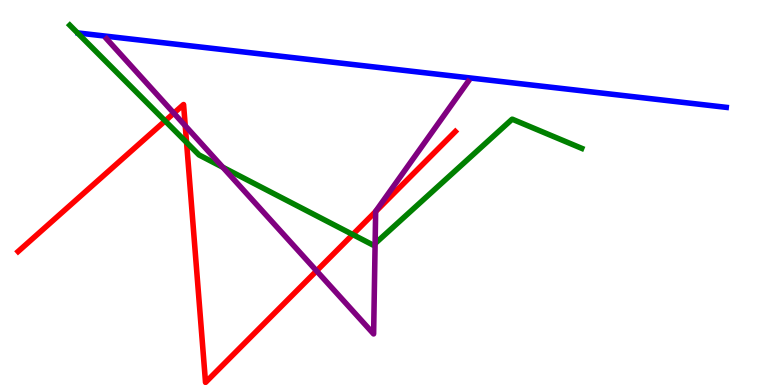[{'lines': ['blue', 'red'], 'intersections': []}, {'lines': ['green', 'red'], 'intersections': [{'x': 2.13, 'y': 6.86}, {'x': 2.41, 'y': 6.3}, {'x': 4.55, 'y': 3.91}]}, {'lines': ['purple', 'red'], 'intersections': [{'x': 2.24, 'y': 7.06}, {'x': 2.39, 'y': 6.73}, {'x': 4.08, 'y': 2.96}, {'x': 4.85, 'y': 4.51}]}, {'lines': ['blue', 'green'], 'intersections': []}, {'lines': ['blue', 'purple'], 'intersections': []}, {'lines': ['green', 'purple'], 'intersections': [{'x': 2.87, 'y': 5.66}, {'x': 4.84, 'y': 3.67}]}]